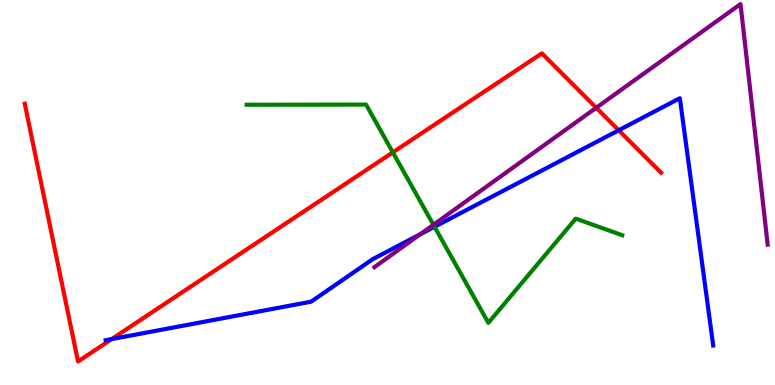[{'lines': ['blue', 'red'], 'intersections': [{'x': 1.44, 'y': 1.19}, {'x': 7.98, 'y': 6.62}]}, {'lines': ['green', 'red'], 'intersections': [{'x': 5.07, 'y': 6.04}]}, {'lines': ['purple', 'red'], 'intersections': [{'x': 7.69, 'y': 7.2}]}, {'lines': ['blue', 'green'], 'intersections': [{'x': 5.61, 'y': 4.11}]}, {'lines': ['blue', 'purple'], 'intersections': [{'x': 5.42, 'y': 3.91}]}, {'lines': ['green', 'purple'], 'intersections': [{'x': 5.59, 'y': 4.16}]}]